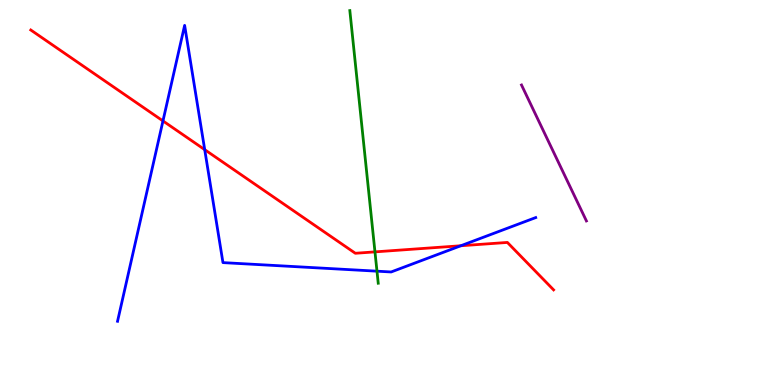[{'lines': ['blue', 'red'], 'intersections': [{'x': 2.1, 'y': 6.86}, {'x': 2.64, 'y': 6.11}, {'x': 5.95, 'y': 3.62}]}, {'lines': ['green', 'red'], 'intersections': [{'x': 4.84, 'y': 3.46}]}, {'lines': ['purple', 'red'], 'intersections': []}, {'lines': ['blue', 'green'], 'intersections': [{'x': 4.86, 'y': 2.96}]}, {'lines': ['blue', 'purple'], 'intersections': []}, {'lines': ['green', 'purple'], 'intersections': []}]